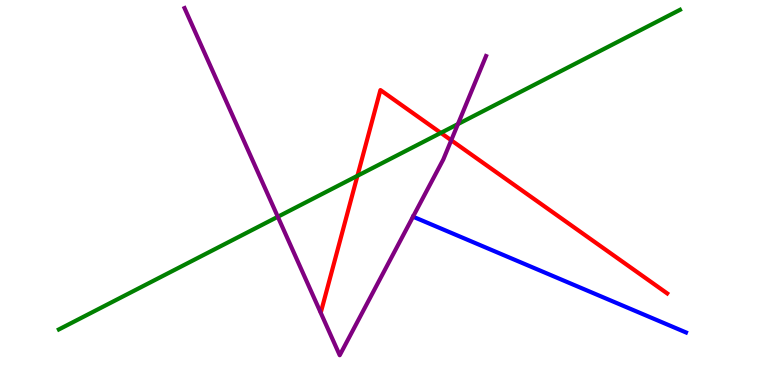[{'lines': ['blue', 'red'], 'intersections': []}, {'lines': ['green', 'red'], 'intersections': [{'x': 4.61, 'y': 5.43}, {'x': 5.69, 'y': 6.55}]}, {'lines': ['purple', 'red'], 'intersections': [{'x': 5.82, 'y': 6.36}]}, {'lines': ['blue', 'green'], 'intersections': []}, {'lines': ['blue', 'purple'], 'intersections': []}, {'lines': ['green', 'purple'], 'intersections': [{'x': 3.58, 'y': 4.37}, {'x': 5.91, 'y': 6.78}]}]